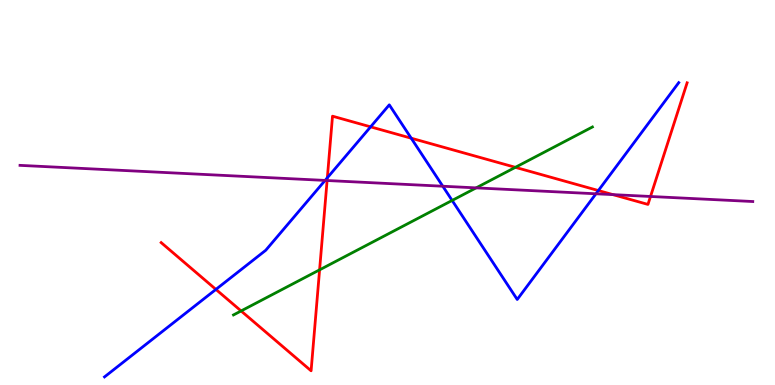[{'lines': ['blue', 'red'], 'intersections': [{'x': 2.79, 'y': 2.48}, {'x': 4.22, 'y': 5.38}, {'x': 4.78, 'y': 6.71}, {'x': 5.31, 'y': 6.41}, {'x': 7.72, 'y': 5.05}]}, {'lines': ['green', 'red'], 'intersections': [{'x': 3.11, 'y': 1.92}, {'x': 4.12, 'y': 2.99}, {'x': 6.65, 'y': 5.65}]}, {'lines': ['purple', 'red'], 'intersections': [{'x': 4.22, 'y': 5.31}, {'x': 7.91, 'y': 4.94}, {'x': 8.39, 'y': 4.9}]}, {'lines': ['blue', 'green'], 'intersections': [{'x': 5.83, 'y': 4.79}]}, {'lines': ['blue', 'purple'], 'intersections': [{'x': 4.19, 'y': 5.31}, {'x': 5.71, 'y': 5.16}, {'x': 7.69, 'y': 4.97}]}, {'lines': ['green', 'purple'], 'intersections': [{'x': 6.14, 'y': 5.12}]}]